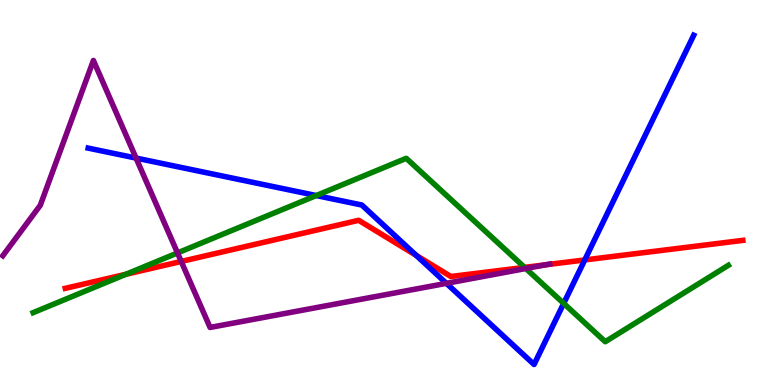[{'lines': ['blue', 'red'], 'intersections': [{'x': 5.37, 'y': 3.37}, {'x': 7.55, 'y': 3.25}]}, {'lines': ['green', 'red'], 'intersections': [{'x': 1.62, 'y': 2.88}, {'x': 6.77, 'y': 3.05}]}, {'lines': ['purple', 'red'], 'intersections': [{'x': 2.34, 'y': 3.21}, {'x': 7.05, 'y': 3.12}]}, {'lines': ['blue', 'green'], 'intersections': [{'x': 4.08, 'y': 4.92}, {'x': 7.27, 'y': 2.12}]}, {'lines': ['blue', 'purple'], 'intersections': [{'x': 1.76, 'y': 5.89}, {'x': 5.76, 'y': 2.64}]}, {'lines': ['green', 'purple'], 'intersections': [{'x': 2.29, 'y': 3.43}, {'x': 6.78, 'y': 3.03}]}]